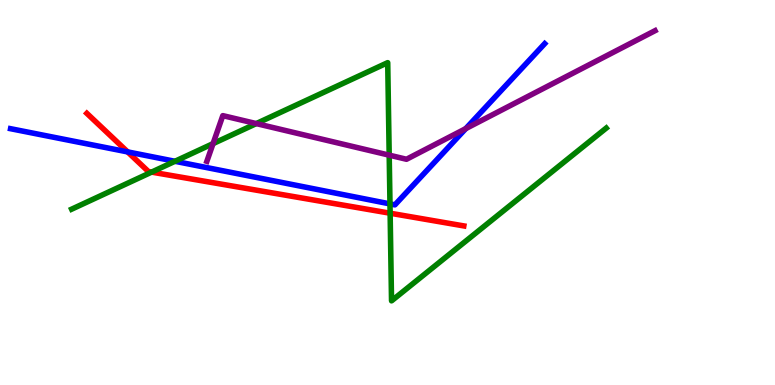[{'lines': ['blue', 'red'], 'intersections': [{'x': 1.65, 'y': 6.05}]}, {'lines': ['green', 'red'], 'intersections': [{'x': 1.96, 'y': 5.53}, {'x': 5.03, 'y': 4.46}]}, {'lines': ['purple', 'red'], 'intersections': []}, {'lines': ['blue', 'green'], 'intersections': [{'x': 2.26, 'y': 5.81}, {'x': 5.03, 'y': 4.7}]}, {'lines': ['blue', 'purple'], 'intersections': [{'x': 6.01, 'y': 6.66}]}, {'lines': ['green', 'purple'], 'intersections': [{'x': 2.75, 'y': 6.27}, {'x': 3.31, 'y': 6.79}, {'x': 5.02, 'y': 5.97}]}]